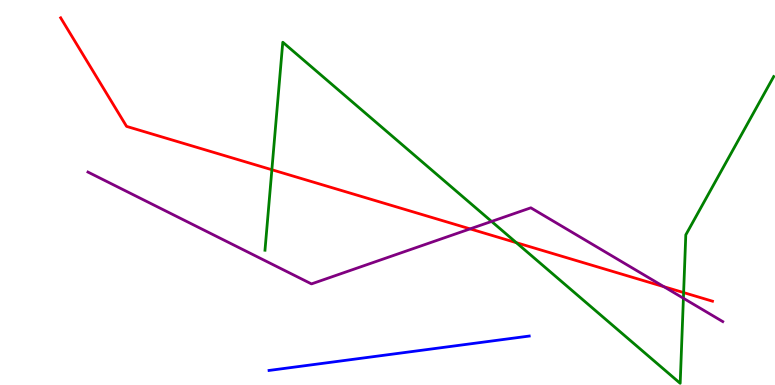[{'lines': ['blue', 'red'], 'intersections': []}, {'lines': ['green', 'red'], 'intersections': [{'x': 3.51, 'y': 5.59}, {'x': 6.66, 'y': 3.7}, {'x': 8.82, 'y': 2.4}]}, {'lines': ['purple', 'red'], 'intersections': [{'x': 6.07, 'y': 4.06}, {'x': 8.57, 'y': 2.55}]}, {'lines': ['blue', 'green'], 'intersections': []}, {'lines': ['blue', 'purple'], 'intersections': []}, {'lines': ['green', 'purple'], 'intersections': [{'x': 6.34, 'y': 4.25}, {'x': 8.82, 'y': 2.25}]}]